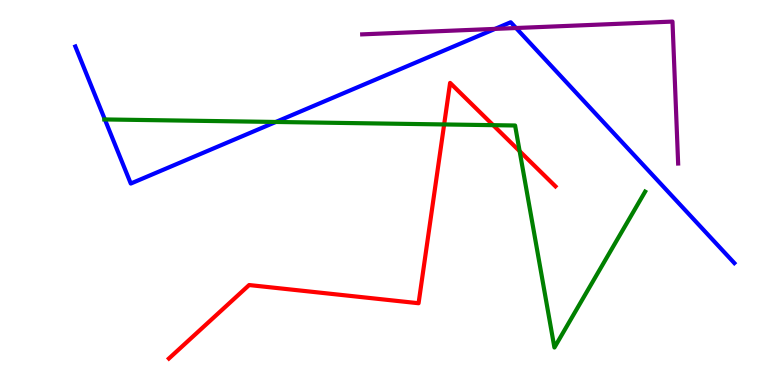[{'lines': ['blue', 'red'], 'intersections': []}, {'lines': ['green', 'red'], 'intersections': [{'x': 5.73, 'y': 6.77}, {'x': 6.36, 'y': 6.75}, {'x': 6.7, 'y': 6.07}]}, {'lines': ['purple', 'red'], 'intersections': []}, {'lines': ['blue', 'green'], 'intersections': [{'x': 1.35, 'y': 6.9}, {'x': 3.56, 'y': 6.83}]}, {'lines': ['blue', 'purple'], 'intersections': [{'x': 6.39, 'y': 9.25}, {'x': 6.66, 'y': 9.27}]}, {'lines': ['green', 'purple'], 'intersections': []}]